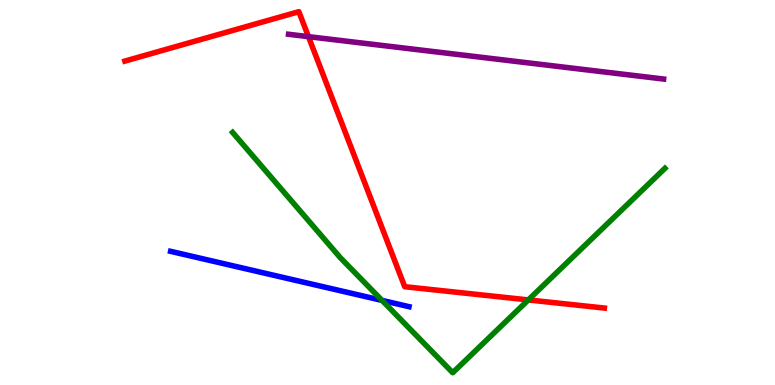[{'lines': ['blue', 'red'], 'intersections': []}, {'lines': ['green', 'red'], 'intersections': [{'x': 6.82, 'y': 2.21}]}, {'lines': ['purple', 'red'], 'intersections': [{'x': 3.98, 'y': 9.05}]}, {'lines': ['blue', 'green'], 'intersections': [{'x': 4.93, 'y': 2.2}]}, {'lines': ['blue', 'purple'], 'intersections': []}, {'lines': ['green', 'purple'], 'intersections': []}]